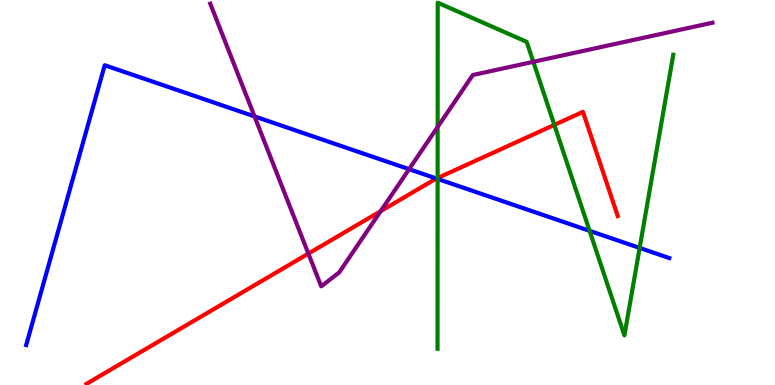[{'lines': ['blue', 'red'], 'intersections': [{'x': 5.63, 'y': 5.36}]}, {'lines': ['green', 'red'], 'intersections': [{'x': 5.65, 'y': 5.38}, {'x': 7.15, 'y': 6.76}]}, {'lines': ['purple', 'red'], 'intersections': [{'x': 3.98, 'y': 3.41}, {'x': 4.91, 'y': 4.51}]}, {'lines': ['blue', 'green'], 'intersections': [{'x': 5.65, 'y': 5.35}, {'x': 7.61, 'y': 4.0}, {'x': 8.25, 'y': 3.56}]}, {'lines': ['blue', 'purple'], 'intersections': [{'x': 3.28, 'y': 6.98}, {'x': 5.28, 'y': 5.61}]}, {'lines': ['green', 'purple'], 'intersections': [{'x': 5.65, 'y': 6.7}, {'x': 6.88, 'y': 8.39}]}]